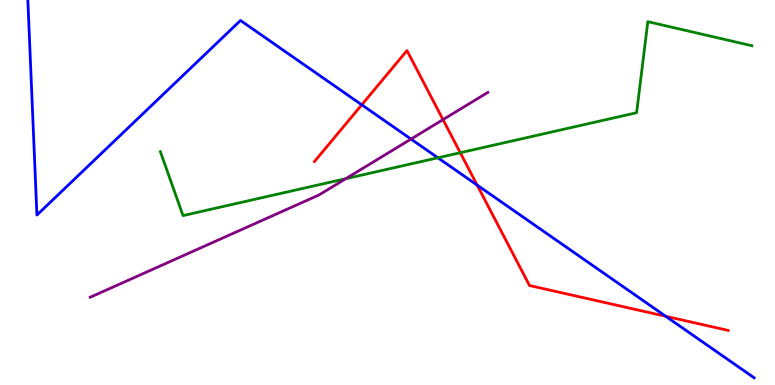[{'lines': ['blue', 'red'], 'intersections': [{'x': 4.67, 'y': 7.28}, {'x': 6.16, 'y': 5.19}, {'x': 8.59, 'y': 1.78}]}, {'lines': ['green', 'red'], 'intersections': [{'x': 5.94, 'y': 6.03}]}, {'lines': ['purple', 'red'], 'intersections': [{'x': 5.72, 'y': 6.89}]}, {'lines': ['blue', 'green'], 'intersections': [{'x': 5.65, 'y': 5.9}]}, {'lines': ['blue', 'purple'], 'intersections': [{'x': 5.3, 'y': 6.39}]}, {'lines': ['green', 'purple'], 'intersections': [{'x': 4.46, 'y': 5.36}]}]